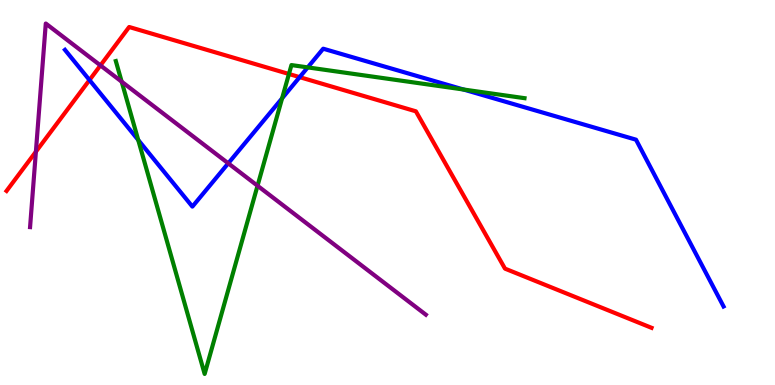[{'lines': ['blue', 'red'], 'intersections': [{'x': 1.15, 'y': 7.92}, {'x': 3.87, 'y': 8.0}]}, {'lines': ['green', 'red'], 'intersections': [{'x': 3.73, 'y': 8.08}]}, {'lines': ['purple', 'red'], 'intersections': [{'x': 0.463, 'y': 6.06}, {'x': 1.3, 'y': 8.3}]}, {'lines': ['blue', 'green'], 'intersections': [{'x': 1.78, 'y': 6.36}, {'x': 3.64, 'y': 7.45}, {'x': 3.97, 'y': 8.25}, {'x': 5.98, 'y': 7.68}]}, {'lines': ['blue', 'purple'], 'intersections': [{'x': 2.95, 'y': 5.76}]}, {'lines': ['green', 'purple'], 'intersections': [{'x': 1.57, 'y': 7.88}, {'x': 3.32, 'y': 5.18}]}]